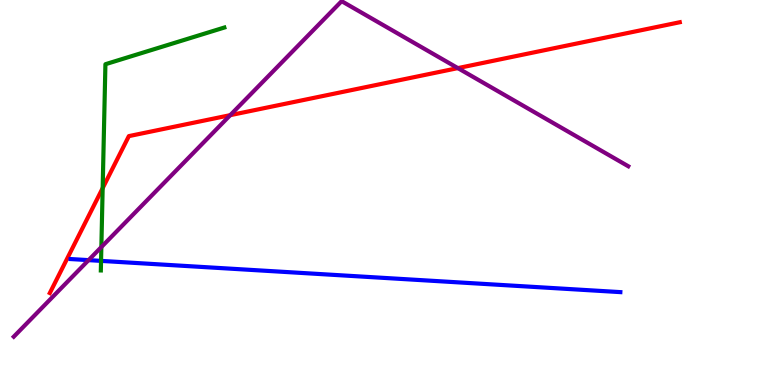[{'lines': ['blue', 'red'], 'intersections': []}, {'lines': ['green', 'red'], 'intersections': [{'x': 1.32, 'y': 5.11}]}, {'lines': ['purple', 'red'], 'intersections': [{'x': 2.97, 'y': 7.01}, {'x': 5.91, 'y': 8.23}]}, {'lines': ['blue', 'green'], 'intersections': [{'x': 1.3, 'y': 3.22}]}, {'lines': ['blue', 'purple'], 'intersections': [{'x': 1.14, 'y': 3.24}]}, {'lines': ['green', 'purple'], 'intersections': [{'x': 1.31, 'y': 3.58}]}]